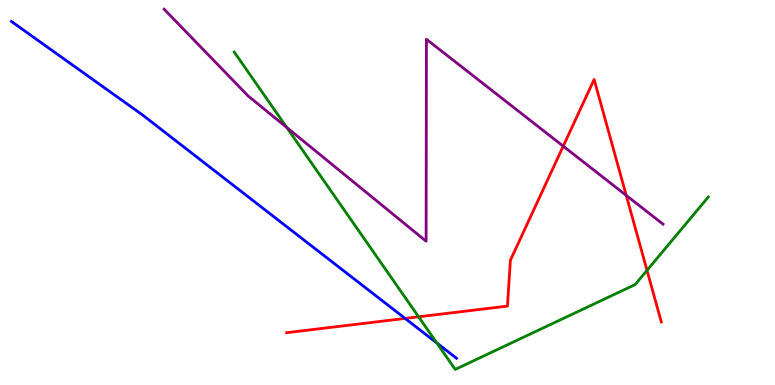[{'lines': ['blue', 'red'], 'intersections': [{'x': 5.23, 'y': 1.73}]}, {'lines': ['green', 'red'], 'intersections': [{'x': 5.4, 'y': 1.77}, {'x': 8.35, 'y': 2.98}]}, {'lines': ['purple', 'red'], 'intersections': [{'x': 7.27, 'y': 6.2}, {'x': 8.08, 'y': 4.92}]}, {'lines': ['blue', 'green'], 'intersections': [{'x': 5.64, 'y': 1.09}]}, {'lines': ['blue', 'purple'], 'intersections': []}, {'lines': ['green', 'purple'], 'intersections': [{'x': 3.7, 'y': 6.69}]}]